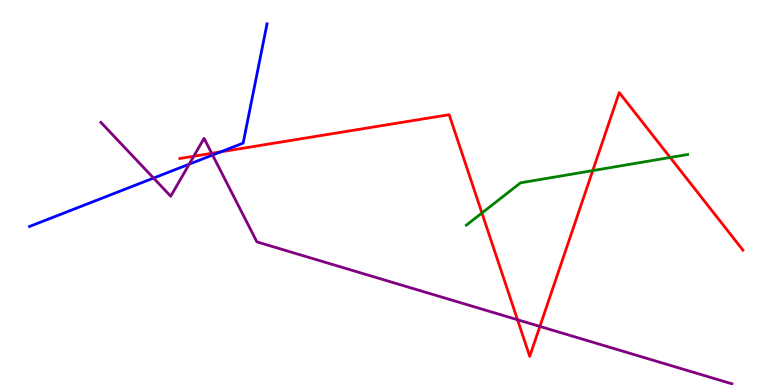[{'lines': ['blue', 'red'], 'intersections': [{'x': 2.85, 'y': 6.06}]}, {'lines': ['green', 'red'], 'intersections': [{'x': 6.22, 'y': 4.47}, {'x': 7.65, 'y': 5.57}, {'x': 8.65, 'y': 5.91}]}, {'lines': ['purple', 'red'], 'intersections': [{'x': 2.5, 'y': 5.94}, {'x': 2.73, 'y': 6.02}, {'x': 6.68, 'y': 1.69}, {'x': 6.97, 'y': 1.52}]}, {'lines': ['blue', 'green'], 'intersections': []}, {'lines': ['blue', 'purple'], 'intersections': [{'x': 1.98, 'y': 5.37}, {'x': 2.44, 'y': 5.74}, {'x': 2.74, 'y': 5.97}]}, {'lines': ['green', 'purple'], 'intersections': []}]